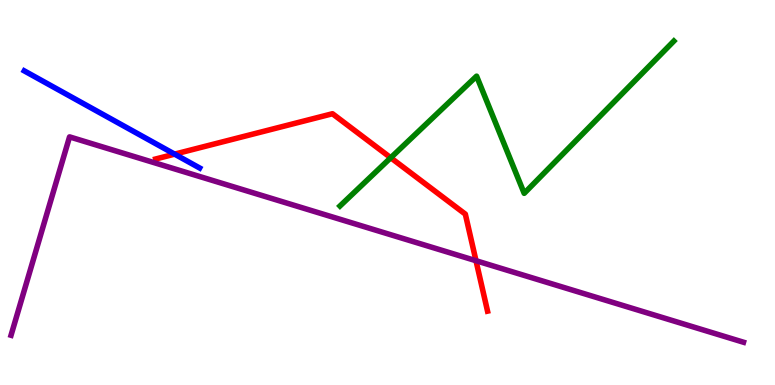[{'lines': ['blue', 'red'], 'intersections': [{'x': 2.25, 'y': 6.0}]}, {'lines': ['green', 'red'], 'intersections': [{'x': 5.04, 'y': 5.9}]}, {'lines': ['purple', 'red'], 'intersections': [{'x': 6.14, 'y': 3.23}]}, {'lines': ['blue', 'green'], 'intersections': []}, {'lines': ['blue', 'purple'], 'intersections': []}, {'lines': ['green', 'purple'], 'intersections': []}]